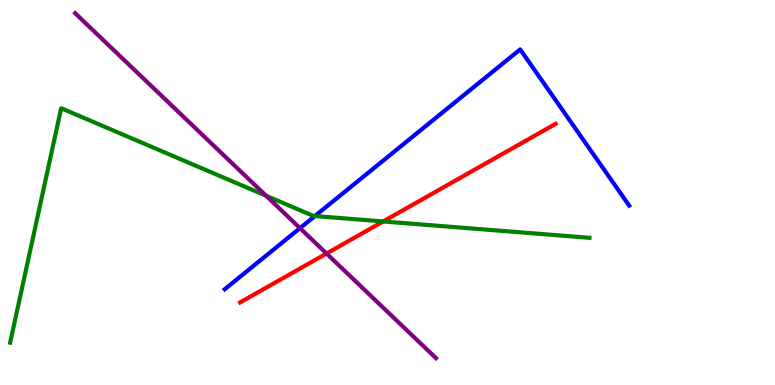[{'lines': ['blue', 'red'], 'intersections': []}, {'lines': ['green', 'red'], 'intersections': [{'x': 4.94, 'y': 4.25}]}, {'lines': ['purple', 'red'], 'intersections': [{'x': 4.21, 'y': 3.42}]}, {'lines': ['blue', 'green'], 'intersections': [{'x': 4.06, 'y': 4.39}]}, {'lines': ['blue', 'purple'], 'intersections': [{'x': 3.87, 'y': 4.07}]}, {'lines': ['green', 'purple'], 'intersections': [{'x': 3.43, 'y': 4.92}]}]